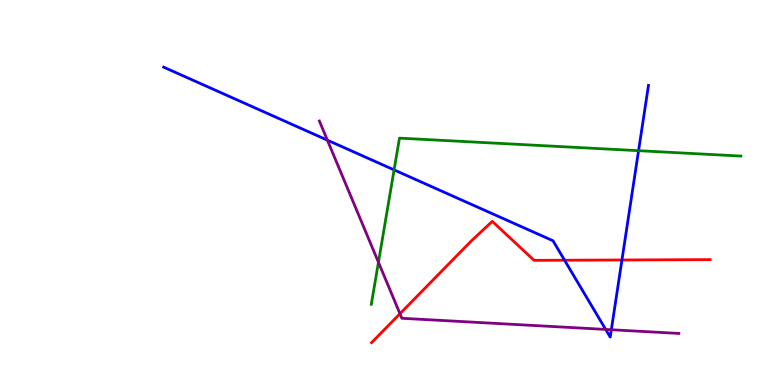[{'lines': ['blue', 'red'], 'intersections': [{'x': 7.28, 'y': 3.24}, {'x': 8.03, 'y': 3.25}]}, {'lines': ['green', 'red'], 'intersections': []}, {'lines': ['purple', 'red'], 'intersections': [{'x': 5.16, 'y': 1.85}]}, {'lines': ['blue', 'green'], 'intersections': [{'x': 5.09, 'y': 5.59}, {'x': 8.24, 'y': 6.09}]}, {'lines': ['blue', 'purple'], 'intersections': [{'x': 4.22, 'y': 6.36}, {'x': 7.82, 'y': 1.44}, {'x': 7.89, 'y': 1.44}]}, {'lines': ['green', 'purple'], 'intersections': [{'x': 4.88, 'y': 3.19}]}]